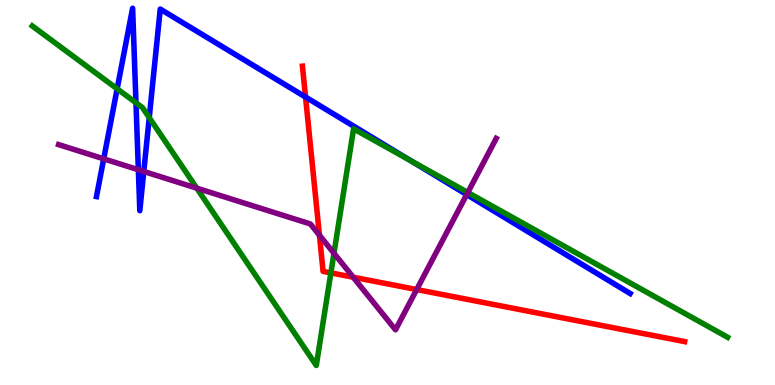[{'lines': ['blue', 'red'], 'intersections': [{'x': 3.94, 'y': 7.48}]}, {'lines': ['green', 'red'], 'intersections': [{'x': 4.27, 'y': 2.91}]}, {'lines': ['purple', 'red'], 'intersections': [{'x': 4.12, 'y': 3.89}, {'x': 4.56, 'y': 2.8}, {'x': 5.38, 'y': 2.48}]}, {'lines': ['blue', 'green'], 'intersections': [{'x': 1.51, 'y': 7.69}, {'x': 1.75, 'y': 7.33}, {'x': 1.93, 'y': 6.94}, {'x': 5.29, 'y': 5.83}]}, {'lines': ['blue', 'purple'], 'intersections': [{'x': 1.34, 'y': 5.87}, {'x': 1.79, 'y': 5.59}, {'x': 1.86, 'y': 5.55}, {'x': 6.02, 'y': 4.95}]}, {'lines': ['green', 'purple'], 'intersections': [{'x': 2.54, 'y': 5.11}, {'x': 4.31, 'y': 3.42}, {'x': 6.04, 'y': 5.0}]}]